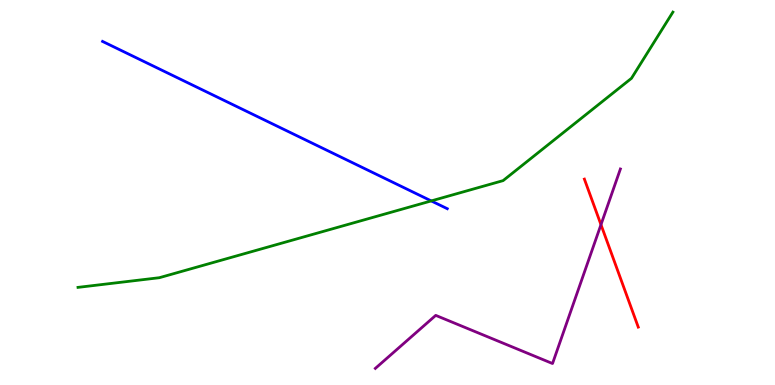[{'lines': ['blue', 'red'], 'intersections': []}, {'lines': ['green', 'red'], 'intersections': []}, {'lines': ['purple', 'red'], 'intersections': [{'x': 7.75, 'y': 4.16}]}, {'lines': ['blue', 'green'], 'intersections': [{'x': 5.56, 'y': 4.78}]}, {'lines': ['blue', 'purple'], 'intersections': []}, {'lines': ['green', 'purple'], 'intersections': []}]